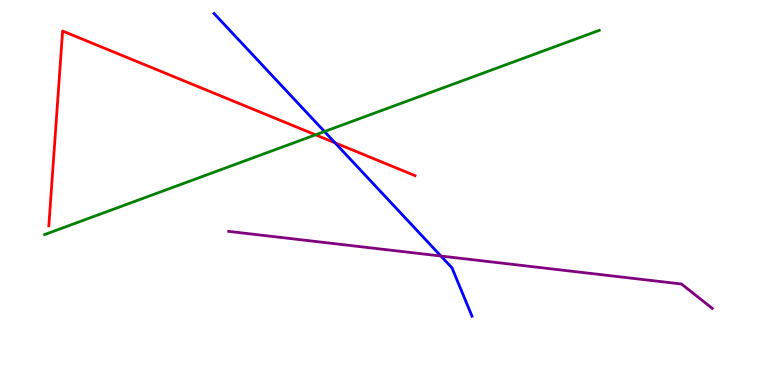[{'lines': ['blue', 'red'], 'intersections': [{'x': 4.32, 'y': 6.29}]}, {'lines': ['green', 'red'], 'intersections': [{'x': 4.07, 'y': 6.5}]}, {'lines': ['purple', 'red'], 'intersections': []}, {'lines': ['blue', 'green'], 'intersections': [{'x': 4.19, 'y': 6.58}]}, {'lines': ['blue', 'purple'], 'intersections': [{'x': 5.69, 'y': 3.35}]}, {'lines': ['green', 'purple'], 'intersections': []}]